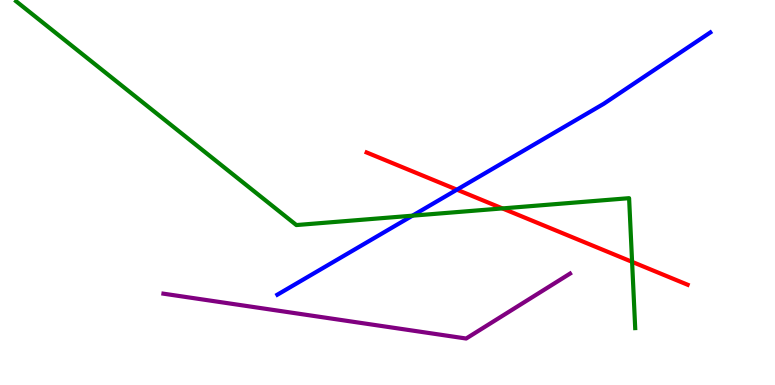[{'lines': ['blue', 'red'], 'intersections': [{'x': 5.9, 'y': 5.07}]}, {'lines': ['green', 'red'], 'intersections': [{'x': 6.48, 'y': 4.59}, {'x': 8.16, 'y': 3.2}]}, {'lines': ['purple', 'red'], 'intersections': []}, {'lines': ['blue', 'green'], 'intersections': [{'x': 5.32, 'y': 4.4}]}, {'lines': ['blue', 'purple'], 'intersections': []}, {'lines': ['green', 'purple'], 'intersections': []}]